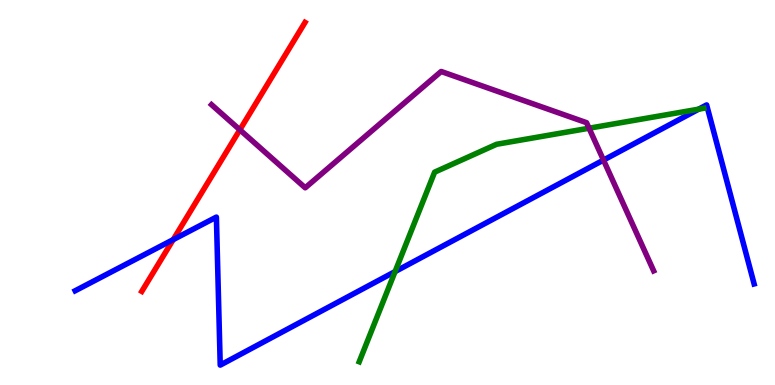[{'lines': ['blue', 'red'], 'intersections': [{'x': 2.23, 'y': 3.78}]}, {'lines': ['green', 'red'], 'intersections': []}, {'lines': ['purple', 'red'], 'intersections': [{'x': 3.09, 'y': 6.63}]}, {'lines': ['blue', 'green'], 'intersections': [{'x': 5.1, 'y': 2.95}, {'x': 9.02, 'y': 7.16}]}, {'lines': ['blue', 'purple'], 'intersections': [{'x': 7.79, 'y': 5.84}]}, {'lines': ['green', 'purple'], 'intersections': [{'x': 7.6, 'y': 6.67}]}]